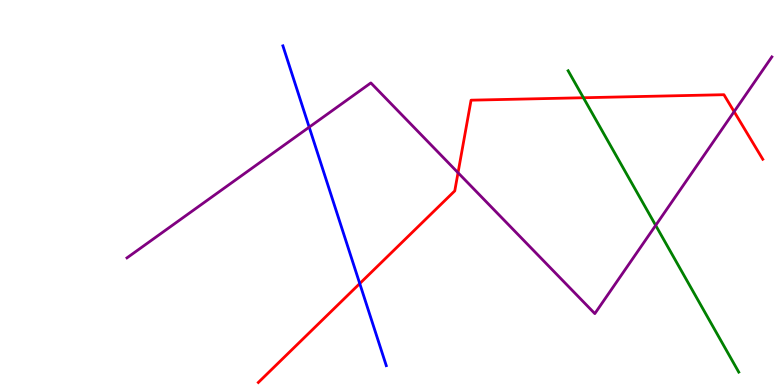[{'lines': ['blue', 'red'], 'intersections': [{'x': 4.64, 'y': 2.63}]}, {'lines': ['green', 'red'], 'intersections': [{'x': 7.53, 'y': 7.46}]}, {'lines': ['purple', 'red'], 'intersections': [{'x': 5.91, 'y': 5.51}, {'x': 9.47, 'y': 7.1}]}, {'lines': ['blue', 'green'], 'intersections': []}, {'lines': ['blue', 'purple'], 'intersections': [{'x': 3.99, 'y': 6.7}]}, {'lines': ['green', 'purple'], 'intersections': [{'x': 8.46, 'y': 4.15}]}]